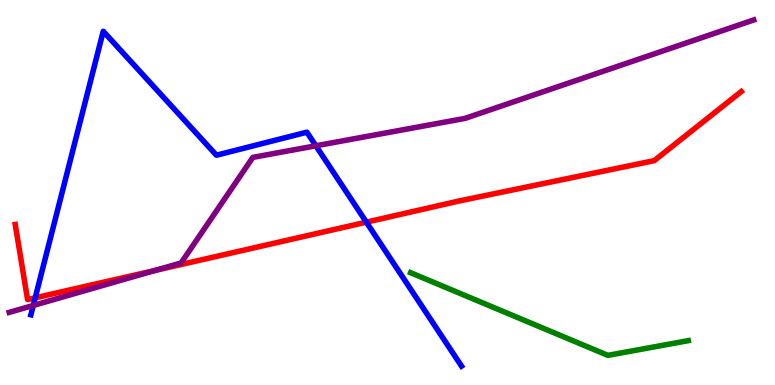[{'lines': ['blue', 'red'], 'intersections': [{'x': 0.454, 'y': 2.26}, {'x': 4.73, 'y': 4.23}]}, {'lines': ['green', 'red'], 'intersections': []}, {'lines': ['purple', 'red'], 'intersections': [{'x': 2.0, 'y': 2.98}]}, {'lines': ['blue', 'green'], 'intersections': []}, {'lines': ['blue', 'purple'], 'intersections': [{'x': 0.429, 'y': 2.07}, {'x': 4.08, 'y': 6.21}]}, {'lines': ['green', 'purple'], 'intersections': []}]